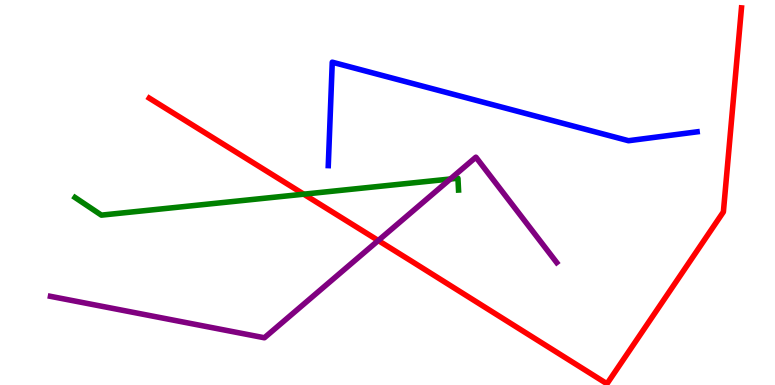[{'lines': ['blue', 'red'], 'intersections': []}, {'lines': ['green', 'red'], 'intersections': [{'x': 3.92, 'y': 4.96}]}, {'lines': ['purple', 'red'], 'intersections': [{'x': 4.88, 'y': 3.75}]}, {'lines': ['blue', 'green'], 'intersections': []}, {'lines': ['blue', 'purple'], 'intersections': []}, {'lines': ['green', 'purple'], 'intersections': [{'x': 5.81, 'y': 5.35}]}]